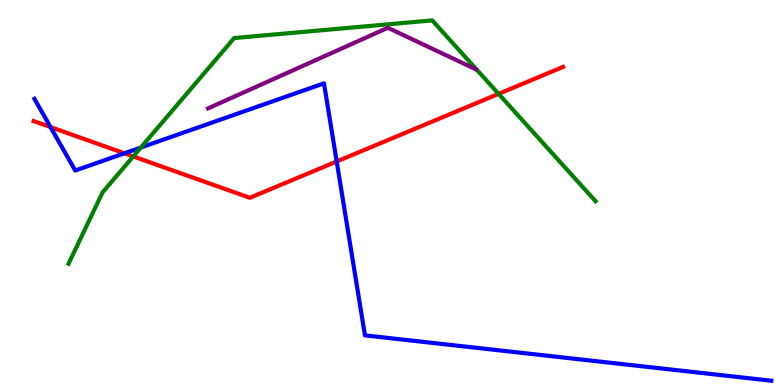[{'lines': ['blue', 'red'], 'intersections': [{'x': 0.652, 'y': 6.7}, {'x': 1.61, 'y': 6.02}, {'x': 4.34, 'y': 5.81}]}, {'lines': ['green', 'red'], 'intersections': [{'x': 1.72, 'y': 5.94}, {'x': 6.43, 'y': 7.56}]}, {'lines': ['purple', 'red'], 'intersections': []}, {'lines': ['blue', 'green'], 'intersections': [{'x': 1.82, 'y': 6.17}]}, {'lines': ['blue', 'purple'], 'intersections': []}, {'lines': ['green', 'purple'], 'intersections': []}]